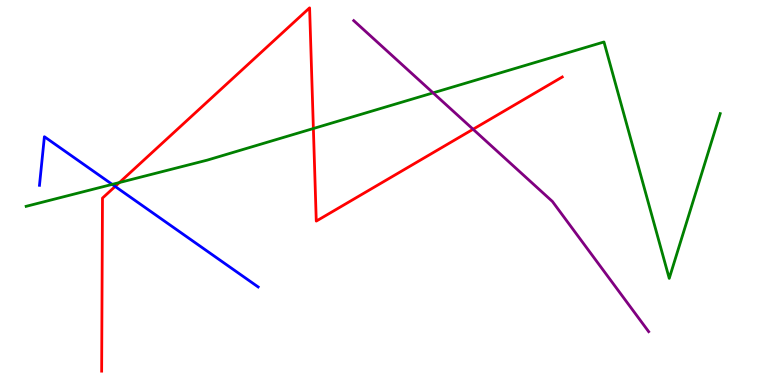[{'lines': ['blue', 'red'], 'intersections': [{'x': 1.49, 'y': 5.16}]}, {'lines': ['green', 'red'], 'intersections': [{'x': 1.54, 'y': 5.26}, {'x': 4.04, 'y': 6.66}]}, {'lines': ['purple', 'red'], 'intersections': [{'x': 6.1, 'y': 6.64}]}, {'lines': ['blue', 'green'], 'intersections': [{'x': 1.45, 'y': 5.21}]}, {'lines': ['blue', 'purple'], 'intersections': []}, {'lines': ['green', 'purple'], 'intersections': [{'x': 5.59, 'y': 7.59}]}]